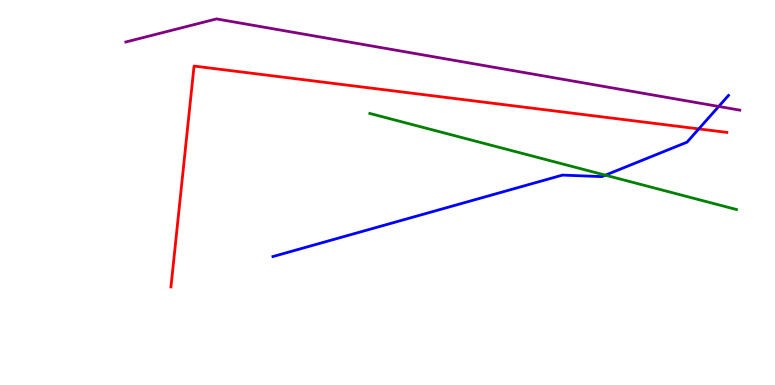[{'lines': ['blue', 'red'], 'intersections': [{'x': 9.02, 'y': 6.65}]}, {'lines': ['green', 'red'], 'intersections': []}, {'lines': ['purple', 'red'], 'intersections': []}, {'lines': ['blue', 'green'], 'intersections': [{'x': 7.81, 'y': 5.45}]}, {'lines': ['blue', 'purple'], 'intersections': [{'x': 9.27, 'y': 7.23}]}, {'lines': ['green', 'purple'], 'intersections': []}]